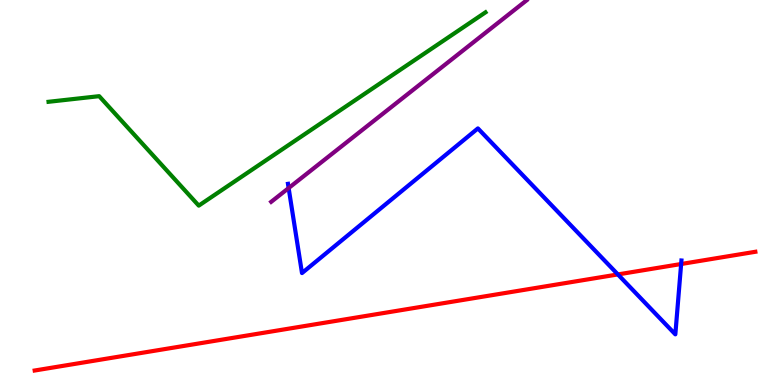[{'lines': ['blue', 'red'], 'intersections': [{'x': 7.97, 'y': 2.87}, {'x': 8.79, 'y': 3.14}]}, {'lines': ['green', 'red'], 'intersections': []}, {'lines': ['purple', 'red'], 'intersections': []}, {'lines': ['blue', 'green'], 'intersections': []}, {'lines': ['blue', 'purple'], 'intersections': [{'x': 3.72, 'y': 5.12}]}, {'lines': ['green', 'purple'], 'intersections': []}]